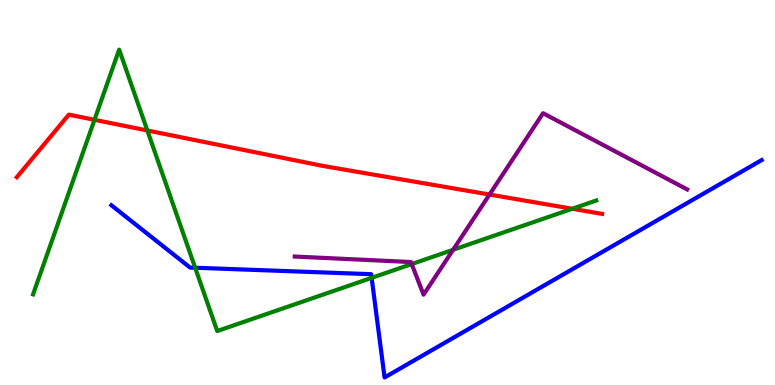[{'lines': ['blue', 'red'], 'intersections': []}, {'lines': ['green', 'red'], 'intersections': [{'x': 1.22, 'y': 6.89}, {'x': 1.9, 'y': 6.61}, {'x': 7.38, 'y': 4.58}]}, {'lines': ['purple', 'red'], 'intersections': [{'x': 6.32, 'y': 4.95}]}, {'lines': ['blue', 'green'], 'intersections': [{'x': 2.52, 'y': 3.05}, {'x': 4.8, 'y': 2.78}]}, {'lines': ['blue', 'purple'], 'intersections': []}, {'lines': ['green', 'purple'], 'intersections': [{'x': 5.31, 'y': 3.14}, {'x': 5.85, 'y': 3.51}]}]